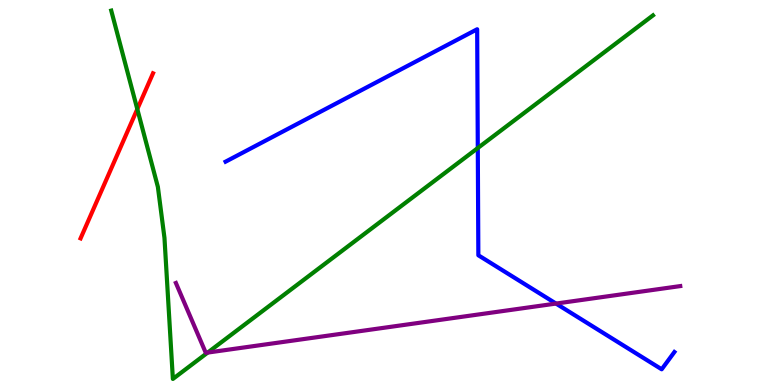[{'lines': ['blue', 'red'], 'intersections': []}, {'lines': ['green', 'red'], 'intersections': [{'x': 1.77, 'y': 7.17}]}, {'lines': ['purple', 'red'], 'intersections': []}, {'lines': ['blue', 'green'], 'intersections': [{'x': 6.17, 'y': 6.15}]}, {'lines': ['blue', 'purple'], 'intersections': [{'x': 7.17, 'y': 2.12}]}, {'lines': ['green', 'purple'], 'intersections': [{'x': 2.68, 'y': 0.842}]}]